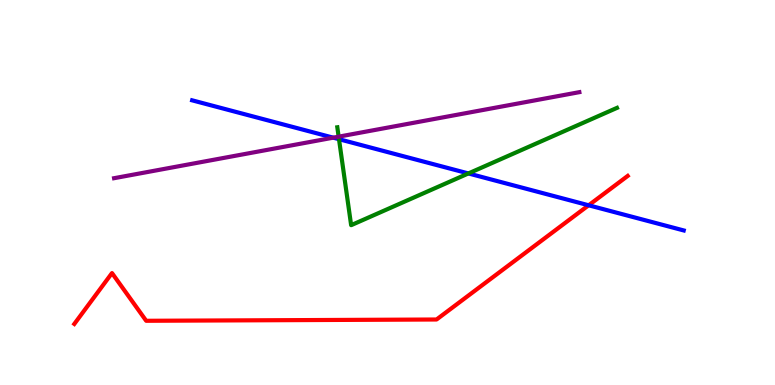[{'lines': ['blue', 'red'], 'intersections': [{'x': 7.6, 'y': 4.67}]}, {'lines': ['green', 'red'], 'intersections': []}, {'lines': ['purple', 'red'], 'intersections': []}, {'lines': ['blue', 'green'], 'intersections': [{'x': 4.37, 'y': 6.38}, {'x': 6.04, 'y': 5.49}]}, {'lines': ['blue', 'purple'], 'intersections': [{'x': 4.3, 'y': 6.42}]}, {'lines': ['green', 'purple'], 'intersections': [{'x': 4.37, 'y': 6.45}]}]